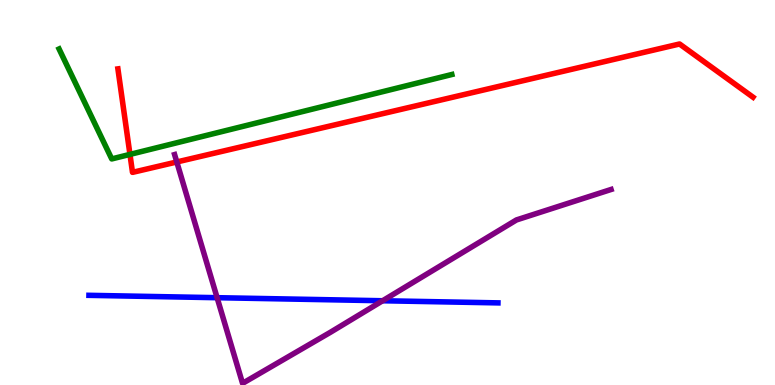[{'lines': ['blue', 'red'], 'intersections': []}, {'lines': ['green', 'red'], 'intersections': [{'x': 1.68, 'y': 5.99}]}, {'lines': ['purple', 'red'], 'intersections': [{'x': 2.28, 'y': 5.79}]}, {'lines': ['blue', 'green'], 'intersections': []}, {'lines': ['blue', 'purple'], 'intersections': [{'x': 2.8, 'y': 2.27}, {'x': 4.94, 'y': 2.19}]}, {'lines': ['green', 'purple'], 'intersections': []}]